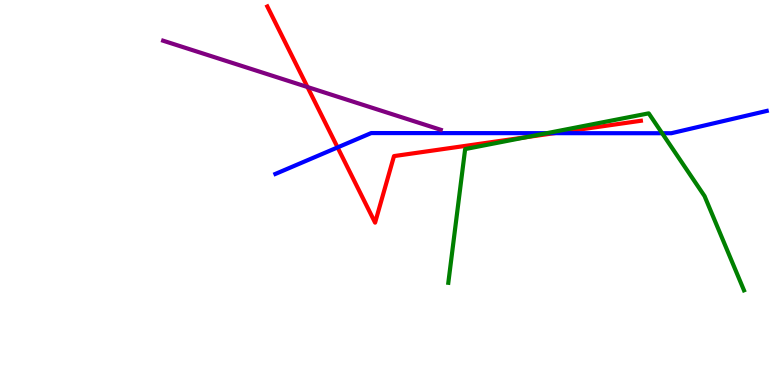[{'lines': ['blue', 'red'], 'intersections': [{'x': 4.36, 'y': 6.17}, {'x': 7.15, 'y': 6.54}]}, {'lines': ['green', 'red'], 'intersections': [{'x': 6.79, 'y': 6.44}]}, {'lines': ['purple', 'red'], 'intersections': [{'x': 3.97, 'y': 7.74}]}, {'lines': ['blue', 'green'], 'intersections': [{'x': 7.06, 'y': 6.54}, {'x': 8.54, 'y': 6.54}]}, {'lines': ['blue', 'purple'], 'intersections': []}, {'lines': ['green', 'purple'], 'intersections': []}]